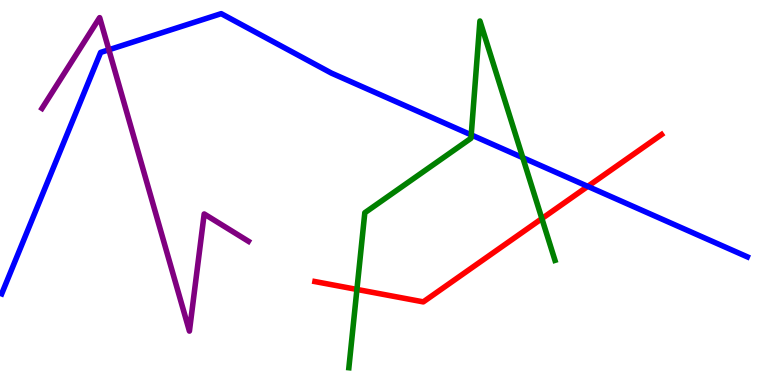[{'lines': ['blue', 'red'], 'intersections': [{'x': 7.58, 'y': 5.16}]}, {'lines': ['green', 'red'], 'intersections': [{'x': 4.61, 'y': 2.48}, {'x': 6.99, 'y': 4.32}]}, {'lines': ['purple', 'red'], 'intersections': []}, {'lines': ['blue', 'green'], 'intersections': [{'x': 6.08, 'y': 6.5}, {'x': 6.75, 'y': 5.91}]}, {'lines': ['blue', 'purple'], 'intersections': [{'x': 1.4, 'y': 8.71}]}, {'lines': ['green', 'purple'], 'intersections': []}]